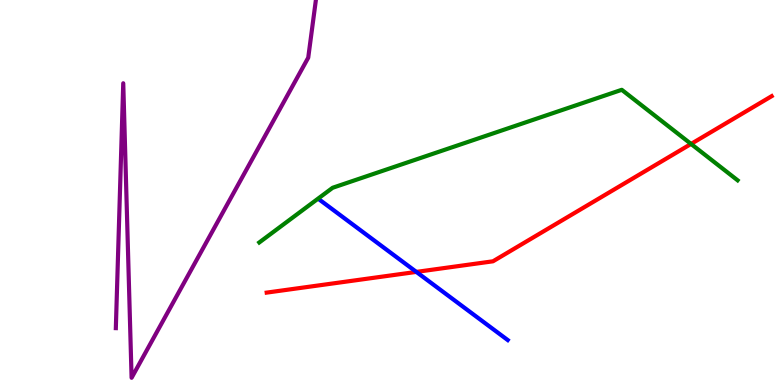[{'lines': ['blue', 'red'], 'intersections': [{'x': 5.37, 'y': 2.94}]}, {'lines': ['green', 'red'], 'intersections': [{'x': 8.92, 'y': 6.26}]}, {'lines': ['purple', 'red'], 'intersections': []}, {'lines': ['blue', 'green'], 'intersections': []}, {'lines': ['blue', 'purple'], 'intersections': []}, {'lines': ['green', 'purple'], 'intersections': []}]